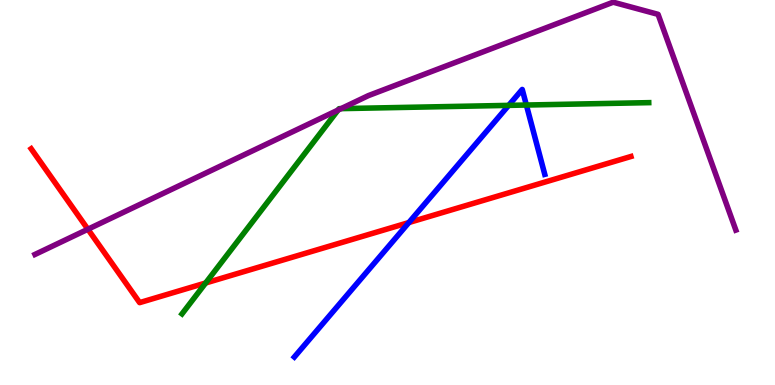[{'lines': ['blue', 'red'], 'intersections': [{'x': 5.28, 'y': 4.22}]}, {'lines': ['green', 'red'], 'intersections': [{'x': 2.65, 'y': 2.65}]}, {'lines': ['purple', 'red'], 'intersections': [{'x': 1.13, 'y': 4.05}]}, {'lines': ['blue', 'green'], 'intersections': [{'x': 6.56, 'y': 7.26}, {'x': 6.79, 'y': 7.27}]}, {'lines': ['blue', 'purple'], 'intersections': []}, {'lines': ['green', 'purple'], 'intersections': [{'x': 4.36, 'y': 7.14}, {'x': 4.4, 'y': 7.18}]}]